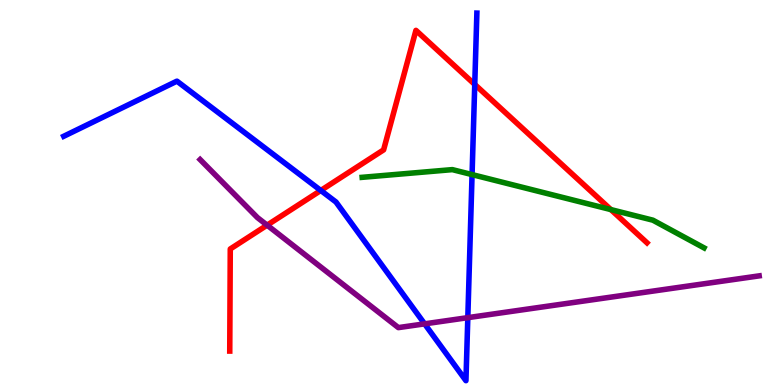[{'lines': ['blue', 'red'], 'intersections': [{'x': 4.14, 'y': 5.05}, {'x': 6.13, 'y': 7.81}]}, {'lines': ['green', 'red'], 'intersections': [{'x': 7.88, 'y': 4.56}]}, {'lines': ['purple', 'red'], 'intersections': [{'x': 3.45, 'y': 4.15}]}, {'lines': ['blue', 'green'], 'intersections': [{'x': 6.09, 'y': 5.47}]}, {'lines': ['blue', 'purple'], 'intersections': [{'x': 5.48, 'y': 1.59}, {'x': 6.04, 'y': 1.75}]}, {'lines': ['green', 'purple'], 'intersections': []}]